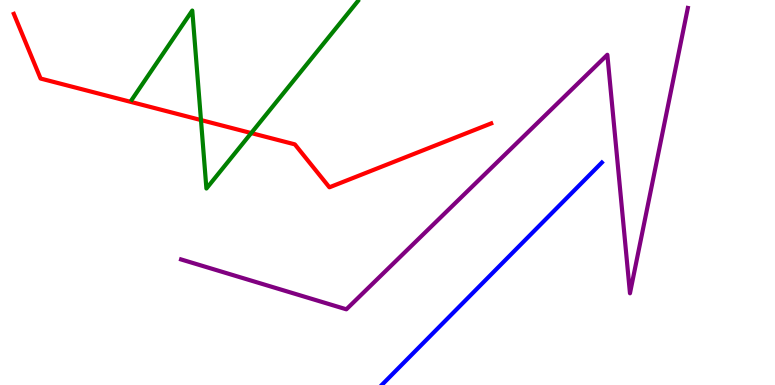[{'lines': ['blue', 'red'], 'intersections': []}, {'lines': ['green', 'red'], 'intersections': [{'x': 2.59, 'y': 6.88}, {'x': 3.24, 'y': 6.54}]}, {'lines': ['purple', 'red'], 'intersections': []}, {'lines': ['blue', 'green'], 'intersections': []}, {'lines': ['blue', 'purple'], 'intersections': []}, {'lines': ['green', 'purple'], 'intersections': []}]